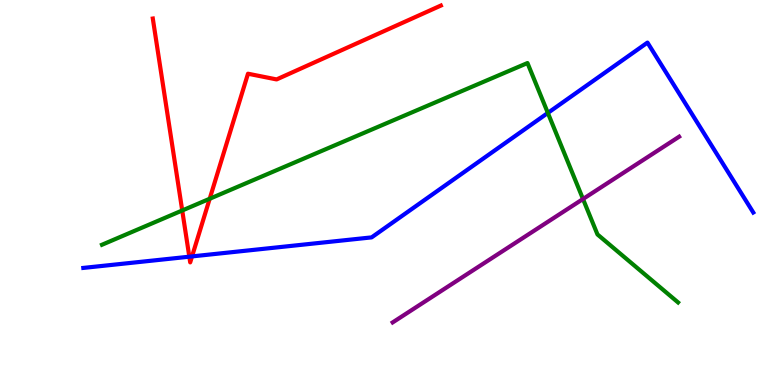[{'lines': ['blue', 'red'], 'intersections': [{'x': 2.44, 'y': 3.33}, {'x': 2.48, 'y': 3.34}]}, {'lines': ['green', 'red'], 'intersections': [{'x': 2.35, 'y': 4.53}, {'x': 2.71, 'y': 4.84}]}, {'lines': ['purple', 'red'], 'intersections': []}, {'lines': ['blue', 'green'], 'intersections': [{'x': 7.07, 'y': 7.07}]}, {'lines': ['blue', 'purple'], 'intersections': []}, {'lines': ['green', 'purple'], 'intersections': [{'x': 7.52, 'y': 4.83}]}]